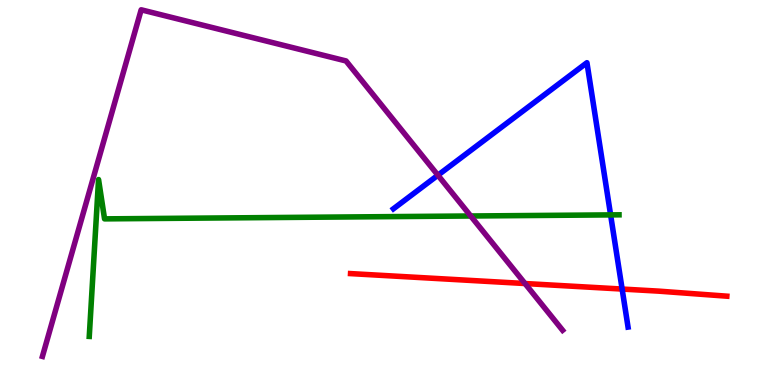[{'lines': ['blue', 'red'], 'intersections': [{'x': 8.03, 'y': 2.49}]}, {'lines': ['green', 'red'], 'intersections': []}, {'lines': ['purple', 'red'], 'intersections': [{'x': 6.77, 'y': 2.64}]}, {'lines': ['blue', 'green'], 'intersections': [{'x': 7.88, 'y': 4.42}]}, {'lines': ['blue', 'purple'], 'intersections': [{'x': 5.65, 'y': 5.45}]}, {'lines': ['green', 'purple'], 'intersections': [{'x': 6.07, 'y': 4.39}]}]